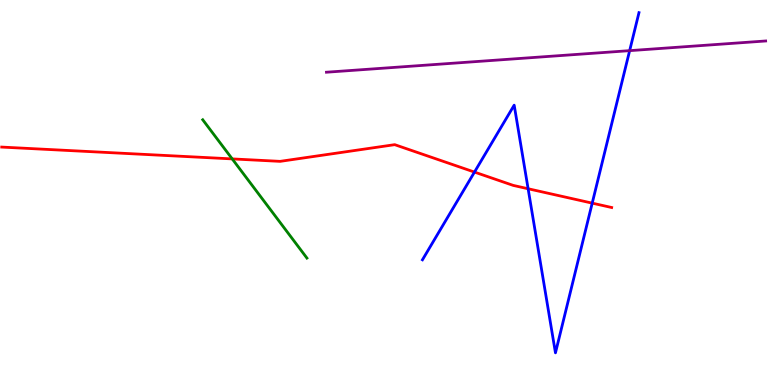[{'lines': ['blue', 'red'], 'intersections': [{'x': 6.12, 'y': 5.53}, {'x': 6.81, 'y': 5.1}, {'x': 7.64, 'y': 4.72}]}, {'lines': ['green', 'red'], 'intersections': [{'x': 3.0, 'y': 5.87}]}, {'lines': ['purple', 'red'], 'intersections': []}, {'lines': ['blue', 'green'], 'intersections': []}, {'lines': ['blue', 'purple'], 'intersections': [{'x': 8.12, 'y': 8.68}]}, {'lines': ['green', 'purple'], 'intersections': []}]